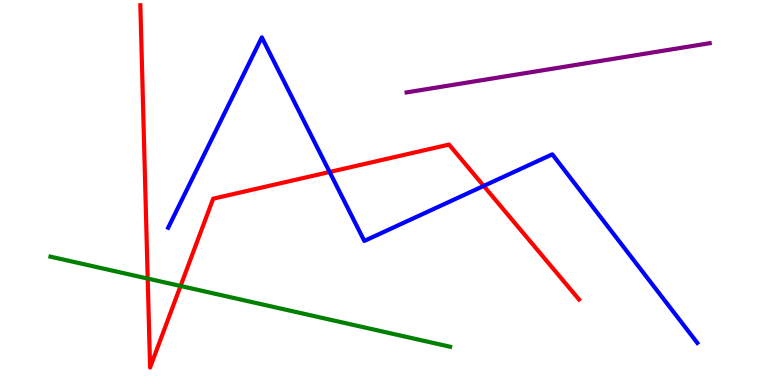[{'lines': ['blue', 'red'], 'intersections': [{'x': 4.25, 'y': 5.53}, {'x': 6.24, 'y': 5.17}]}, {'lines': ['green', 'red'], 'intersections': [{'x': 1.91, 'y': 2.76}, {'x': 2.33, 'y': 2.57}]}, {'lines': ['purple', 'red'], 'intersections': []}, {'lines': ['blue', 'green'], 'intersections': []}, {'lines': ['blue', 'purple'], 'intersections': []}, {'lines': ['green', 'purple'], 'intersections': []}]